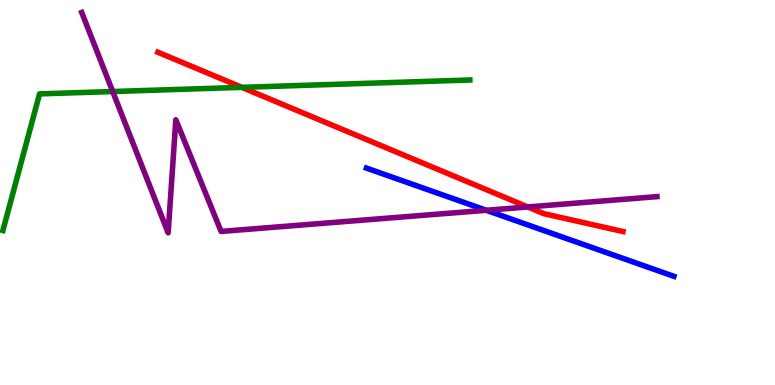[{'lines': ['blue', 'red'], 'intersections': []}, {'lines': ['green', 'red'], 'intersections': [{'x': 3.12, 'y': 7.73}]}, {'lines': ['purple', 'red'], 'intersections': [{'x': 6.81, 'y': 4.62}]}, {'lines': ['blue', 'green'], 'intersections': []}, {'lines': ['blue', 'purple'], 'intersections': [{'x': 6.27, 'y': 4.54}]}, {'lines': ['green', 'purple'], 'intersections': [{'x': 1.45, 'y': 7.62}]}]